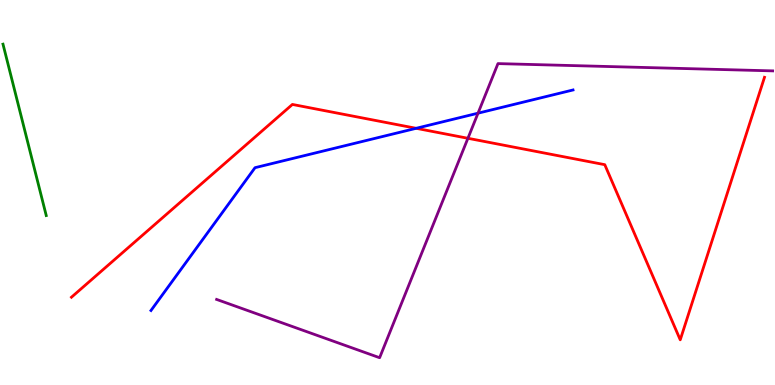[{'lines': ['blue', 'red'], 'intersections': [{'x': 5.37, 'y': 6.67}]}, {'lines': ['green', 'red'], 'intersections': []}, {'lines': ['purple', 'red'], 'intersections': [{'x': 6.04, 'y': 6.41}]}, {'lines': ['blue', 'green'], 'intersections': []}, {'lines': ['blue', 'purple'], 'intersections': [{'x': 6.17, 'y': 7.06}]}, {'lines': ['green', 'purple'], 'intersections': []}]